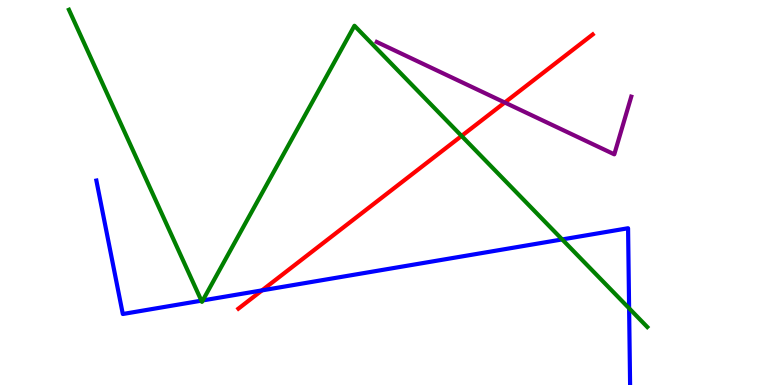[{'lines': ['blue', 'red'], 'intersections': [{'x': 3.38, 'y': 2.46}]}, {'lines': ['green', 'red'], 'intersections': [{'x': 5.96, 'y': 6.47}]}, {'lines': ['purple', 'red'], 'intersections': [{'x': 6.51, 'y': 7.34}]}, {'lines': ['blue', 'green'], 'intersections': [{'x': 2.6, 'y': 2.19}, {'x': 2.62, 'y': 2.2}, {'x': 7.25, 'y': 3.78}, {'x': 8.12, 'y': 1.99}]}, {'lines': ['blue', 'purple'], 'intersections': []}, {'lines': ['green', 'purple'], 'intersections': []}]